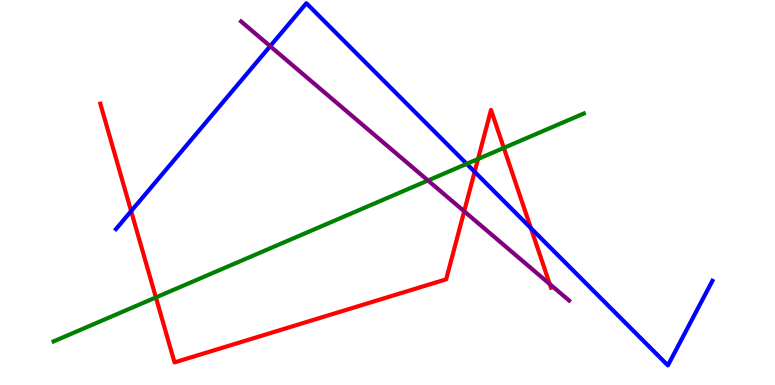[{'lines': ['blue', 'red'], 'intersections': [{'x': 1.69, 'y': 4.52}, {'x': 6.12, 'y': 5.54}, {'x': 6.85, 'y': 4.07}]}, {'lines': ['green', 'red'], 'intersections': [{'x': 2.01, 'y': 2.27}, {'x': 6.17, 'y': 5.87}, {'x': 6.5, 'y': 6.16}]}, {'lines': ['purple', 'red'], 'intersections': [{'x': 5.99, 'y': 4.51}, {'x': 7.09, 'y': 2.62}]}, {'lines': ['blue', 'green'], 'intersections': [{'x': 6.02, 'y': 5.74}]}, {'lines': ['blue', 'purple'], 'intersections': [{'x': 3.49, 'y': 8.8}]}, {'lines': ['green', 'purple'], 'intersections': [{'x': 5.52, 'y': 5.31}]}]